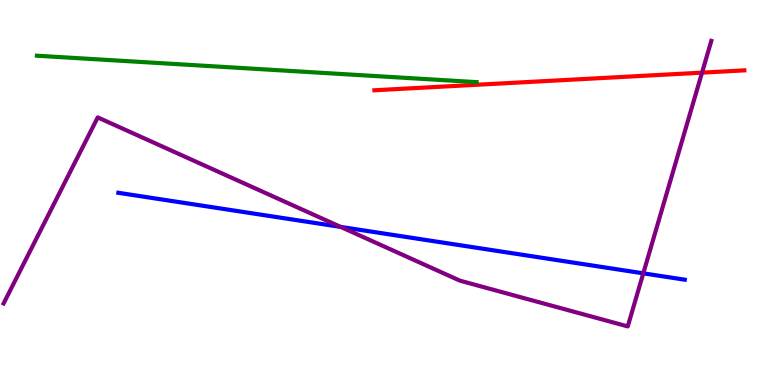[{'lines': ['blue', 'red'], 'intersections': []}, {'lines': ['green', 'red'], 'intersections': []}, {'lines': ['purple', 'red'], 'intersections': [{'x': 9.06, 'y': 8.11}]}, {'lines': ['blue', 'green'], 'intersections': []}, {'lines': ['blue', 'purple'], 'intersections': [{'x': 4.4, 'y': 4.11}, {'x': 8.3, 'y': 2.9}]}, {'lines': ['green', 'purple'], 'intersections': []}]